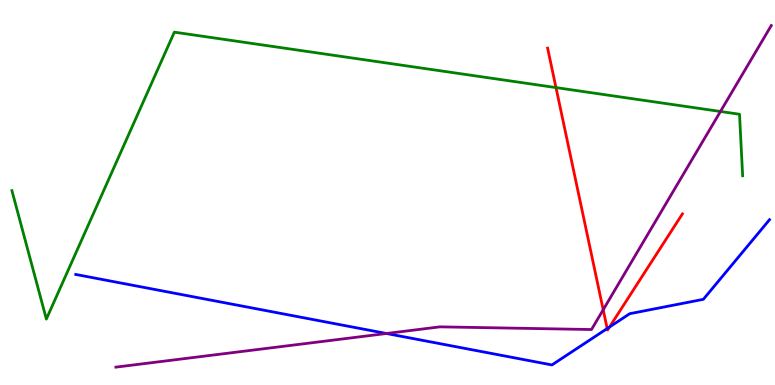[{'lines': ['blue', 'red'], 'intersections': [{'x': 7.83, 'y': 1.47}, {'x': 7.86, 'y': 1.51}]}, {'lines': ['green', 'red'], 'intersections': [{'x': 7.17, 'y': 7.72}]}, {'lines': ['purple', 'red'], 'intersections': [{'x': 7.78, 'y': 1.95}]}, {'lines': ['blue', 'green'], 'intersections': []}, {'lines': ['blue', 'purple'], 'intersections': [{'x': 4.99, 'y': 1.34}]}, {'lines': ['green', 'purple'], 'intersections': [{'x': 9.3, 'y': 7.1}]}]